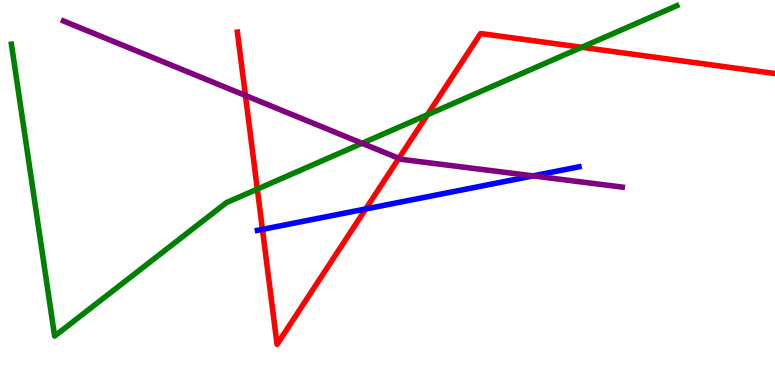[{'lines': ['blue', 'red'], 'intersections': [{'x': 3.39, 'y': 4.04}, {'x': 4.72, 'y': 4.57}]}, {'lines': ['green', 'red'], 'intersections': [{'x': 3.32, 'y': 5.09}, {'x': 5.52, 'y': 7.02}, {'x': 7.51, 'y': 8.77}]}, {'lines': ['purple', 'red'], 'intersections': [{'x': 3.17, 'y': 7.52}, {'x': 5.15, 'y': 5.89}]}, {'lines': ['blue', 'green'], 'intersections': []}, {'lines': ['blue', 'purple'], 'intersections': [{'x': 6.88, 'y': 5.43}]}, {'lines': ['green', 'purple'], 'intersections': [{'x': 4.67, 'y': 6.28}]}]